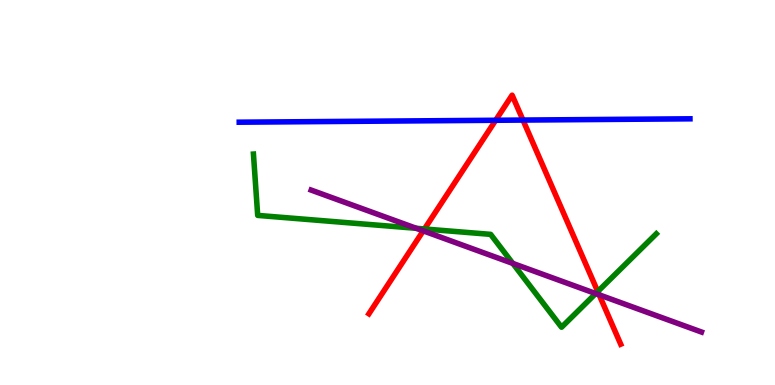[{'lines': ['blue', 'red'], 'intersections': [{'x': 6.4, 'y': 6.88}, {'x': 6.75, 'y': 6.88}]}, {'lines': ['green', 'red'], 'intersections': [{'x': 5.48, 'y': 4.05}, {'x': 7.71, 'y': 2.43}]}, {'lines': ['purple', 'red'], 'intersections': [{'x': 5.46, 'y': 4.0}, {'x': 7.73, 'y': 2.34}]}, {'lines': ['blue', 'green'], 'intersections': []}, {'lines': ['blue', 'purple'], 'intersections': []}, {'lines': ['green', 'purple'], 'intersections': [{'x': 5.37, 'y': 4.07}, {'x': 6.62, 'y': 3.16}, {'x': 7.69, 'y': 2.38}]}]